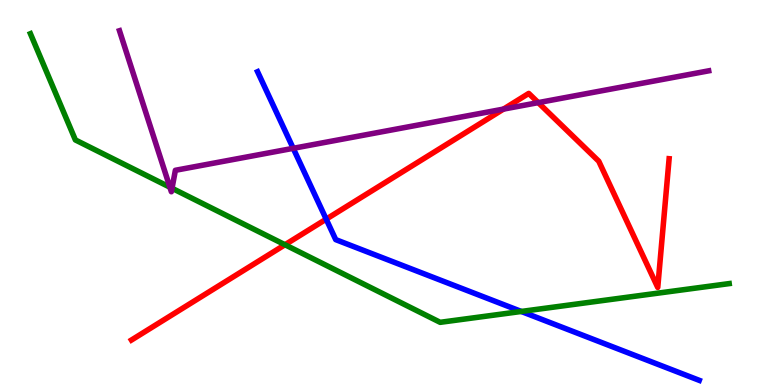[{'lines': ['blue', 'red'], 'intersections': [{'x': 4.21, 'y': 4.31}]}, {'lines': ['green', 'red'], 'intersections': [{'x': 3.68, 'y': 3.64}]}, {'lines': ['purple', 'red'], 'intersections': [{'x': 6.5, 'y': 7.17}, {'x': 6.95, 'y': 7.33}]}, {'lines': ['blue', 'green'], 'intersections': [{'x': 6.73, 'y': 1.91}]}, {'lines': ['blue', 'purple'], 'intersections': [{'x': 3.78, 'y': 6.15}]}, {'lines': ['green', 'purple'], 'intersections': [{'x': 2.19, 'y': 5.14}, {'x': 2.22, 'y': 5.11}]}]